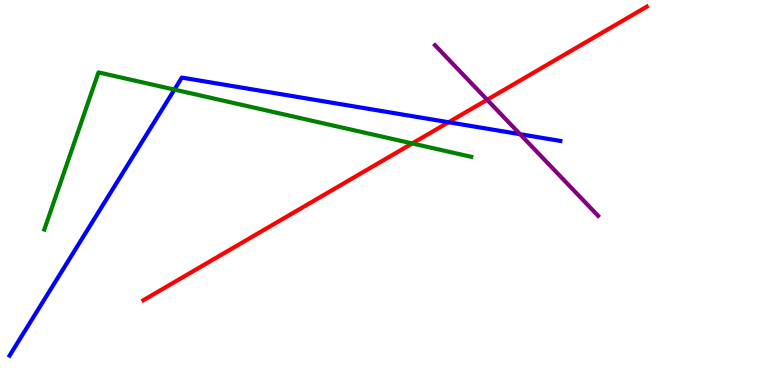[{'lines': ['blue', 'red'], 'intersections': [{'x': 5.79, 'y': 6.83}]}, {'lines': ['green', 'red'], 'intersections': [{'x': 5.32, 'y': 6.27}]}, {'lines': ['purple', 'red'], 'intersections': [{'x': 6.29, 'y': 7.41}]}, {'lines': ['blue', 'green'], 'intersections': [{'x': 2.25, 'y': 7.67}]}, {'lines': ['blue', 'purple'], 'intersections': [{'x': 6.71, 'y': 6.51}]}, {'lines': ['green', 'purple'], 'intersections': []}]